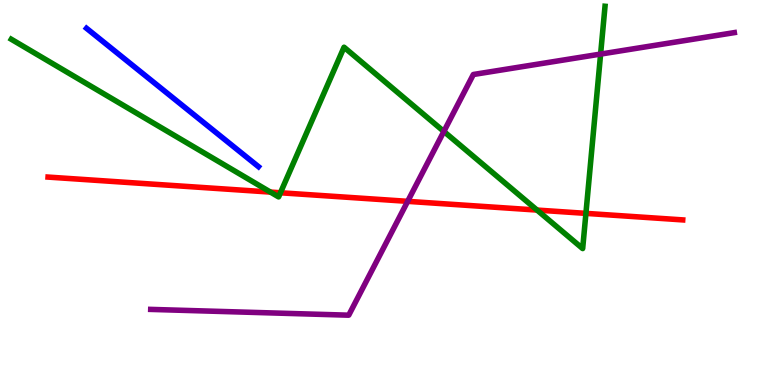[{'lines': ['blue', 'red'], 'intersections': []}, {'lines': ['green', 'red'], 'intersections': [{'x': 3.49, 'y': 5.01}, {'x': 3.62, 'y': 4.99}, {'x': 6.93, 'y': 4.54}, {'x': 7.56, 'y': 4.46}]}, {'lines': ['purple', 'red'], 'intersections': [{'x': 5.26, 'y': 4.77}]}, {'lines': ['blue', 'green'], 'intersections': []}, {'lines': ['blue', 'purple'], 'intersections': []}, {'lines': ['green', 'purple'], 'intersections': [{'x': 5.73, 'y': 6.59}, {'x': 7.75, 'y': 8.6}]}]